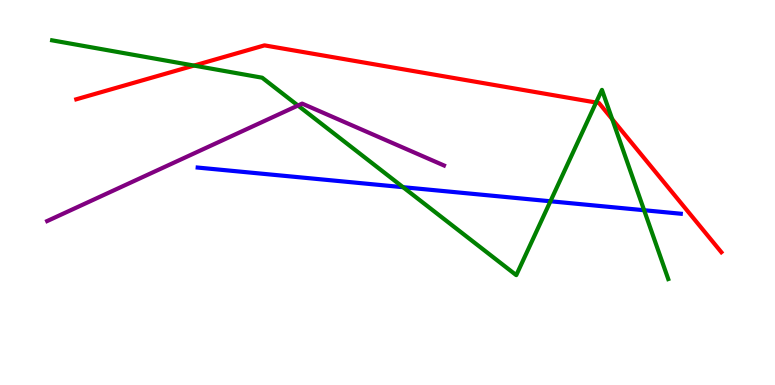[{'lines': ['blue', 'red'], 'intersections': []}, {'lines': ['green', 'red'], 'intersections': [{'x': 2.5, 'y': 8.3}, {'x': 7.69, 'y': 7.34}, {'x': 7.9, 'y': 6.9}]}, {'lines': ['purple', 'red'], 'intersections': []}, {'lines': ['blue', 'green'], 'intersections': [{'x': 5.2, 'y': 5.14}, {'x': 7.1, 'y': 4.77}, {'x': 8.31, 'y': 4.54}]}, {'lines': ['blue', 'purple'], 'intersections': []}, {'lines': ['green', 'purple'], 'intersections': [{'x': 3.84, 'y': 7.26}]}]